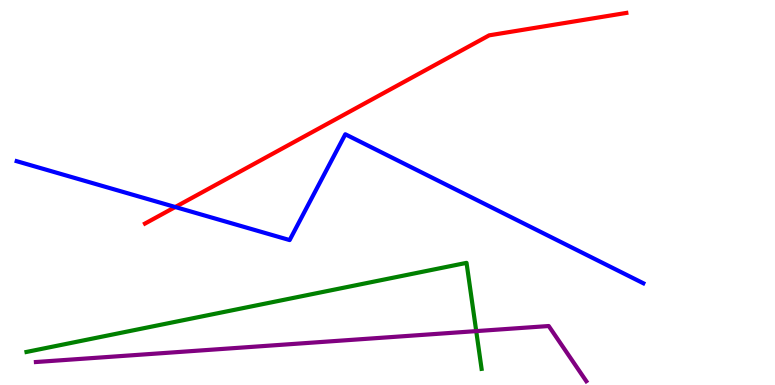[{'lines': ['blue', 'red'], 'intersections': [{'x': 2.26, 'y': 4.62}]}, {'lines': ['green', 'red'], 'intersections': []}, {'lines': ['purple', 'red'], 'intersections': []}, {'lines': ['blue', 'green'], 'intersections': []}, {'lines': ['blue', 'purple'], 'intersections': []}, {'lines': ['green', 'purple'], 'intersections': [{'x': 6.14, 'y': 1.4}]}]